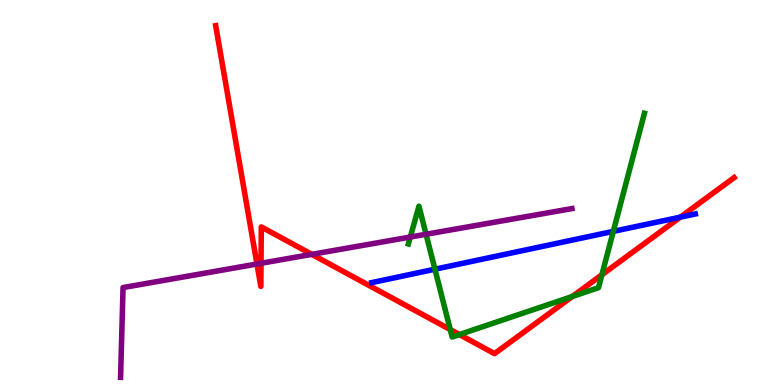[{'lines': ['blue', 'red'], 'intersections': [{'x': 8.78, 'y': 4.36}]}, {'lines': ['green', 'red'], 'intersections': [{'x': 5.81, 'y': 1.44}, {'x': 5.93, 'y': 1.31}, {'x': 7.38, 'y': 2.3}, {'x': 7.77, 'y': 2.86}]}, {'lines': ['purple', 'red'], 'intersections': [{'x': 3.32, 'y': 3.14}, {'x': 3.37, 'y': 3.16}, {'x': 4.02, 'y': 3.39}]}, {'lines': ['blue', 'green'], 'intersections': [{'x': 5.61, 'y': 3.01}, {'x': 7.91, 'y': 3.99}]}, {'lines': ['blue', 'purple'], 'intersections': []}, {'lines': ['green', 'purple'], 'intersections': [{'x': 5.29, 'y': 3.84}, {'x': 5.5, 'y': 3.92}]}]